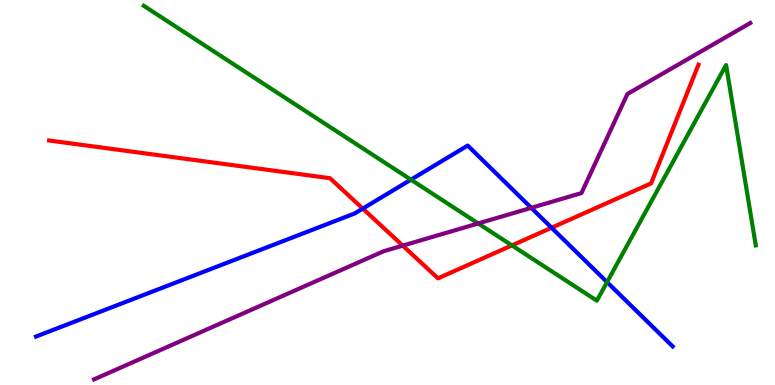[{'lines': ['blue', 'red'], 'intersections': [{'x': 4.68, 'y': 4.58}, {'x': 7.12, 'y': 4.08}]}, {'lines': ['green', 'red'], 'intersections': [{'x': 6.61, 'y': 3.63}]}, {'lines': ['purple', 'red'], 'intersections': [{'x': 5.2, 'y': 3.62}]}, {'lines': ['blue', 'green'], 'intersections': [{'x': 5.3, 'y': 5.33}, {'x': 7.83, 'y': 2.67}]}, {'lines': ['blue', 'purple'], 'intersections': [{'x': 6.86, 'y': 4.6}]}, {'lines': ['green', 'purple'], 'intersections': [{'x': 6.17, 'y': 4.2}]}]